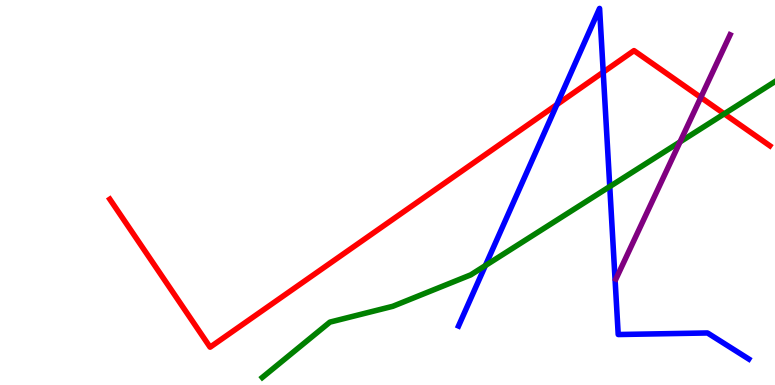[{'lines': ['blue', 'red'], 'intersections': [{'x': 7.19, 'y': 7.28}, {'x': 7.78, 'y': 8.13}]}, {'lines': ['green', 'red'], 'intersections': [{'x': 9.35, 'y': 7.04}]}, {'lines': ['purple', 'red'], 'intersections': [{'x': 9.04, 'y': 7.47}]}, {'lines': ['blue', 'green'], 'intersections': [{'x': 6.26, 'y': 3.1}, {'x': 7.87, 'y': 5.15}]}, {'lines': ['blue', 'purple'], 'intersections': []}, {'lines': ['green', 'purple'], 'intersections': [{'x': 8.77, 'y': 6.31}]}]